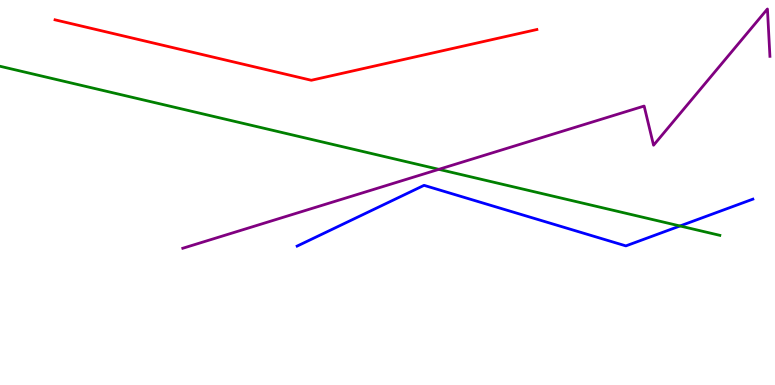[{'lines': ['blue', 'red'], 'intersections': []}, {'lines': ['green', 'red'], 'intersections': []}, {'lines': ['purple', 'red'], 'intersections': []}, {'lines': ['blue', 'green'], 'intersections': [{'x': 8.77, 'y': 4.13}]}, {'lines': ['blue', 'purple'], 'intersections': []}, {'lines': ['green', 'purple'], 'intersections': [{'x': 5.66, 'y': 5.6}]}]